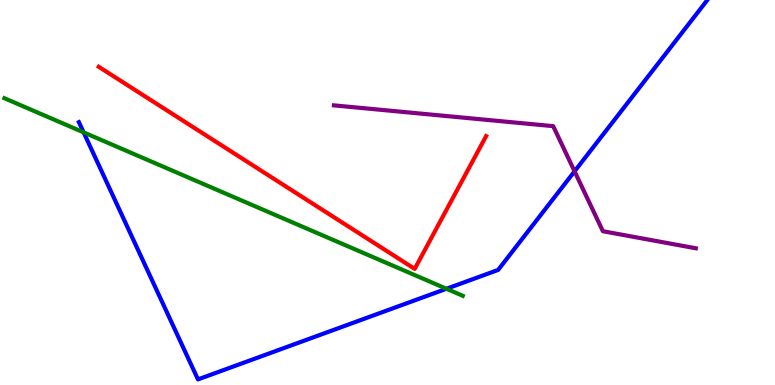[{'lines': ['blue', 'red'], 'intersections': []}, {'lines': ['green', 'red'], 'intersections': []}, {'lines': ['purple', 'red'], 'intersections': []}, {'lines': ['blue', 'green'], 'intersections': [{'x': 1.08, 'y': 6.56}, {'x': 5.76, 'y': 2.5}]}, {'lines': ['blue', 'purple'], 'intersections': [{'x': 7.41, 'y': 5.55}]}, {'lines': ['green', 'purple'], 'intersections': []}]